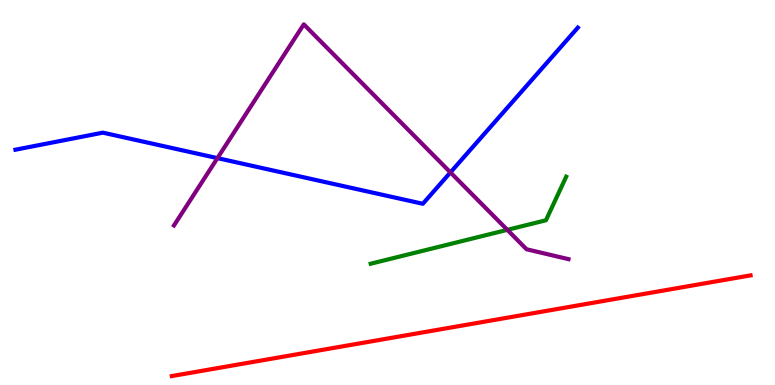[{'lines': ['blue', 'red'], 'intersections': []}, {'lines': ['green', 'red'], 'intersections': []}, {'lines': ['purple', 'red'], 'intersections': []}, {'lines': ['blue', 'green'], 'intersections': []}, {'lines': ['blue', 'purple'], 'intersections': [{'x': 2.81, 'y': 5.89}, {'x': 5.81, 'y': 5.52}]}, {'lines': ['green', 'purple'], 'intersections': [{'x': 6.55, 'y': 4.03}]}]